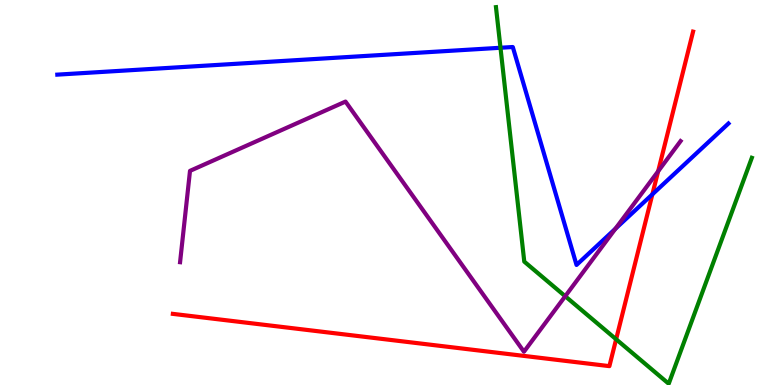[{'lines': ['blue', 'red'], 'intersections': [{'x': 8.42, 'y': 4.95}]}, {'lines': ['green', 'red'], 'intersections': [{'x': 7.95, 'y': 1.19}]}, {'lines': ['purple', 'red'], 'intersections': [{'x': 8.49, 'y': 5.55}]}, {'lines': ['blue', 'green'], 'intersections': [{'x': 6.46, 'y': 8.76}]}, {'lines': ['blue', 'purple'], 'intersections': [{'x': 7.94, 'y': 4.06}]}, {'lines': ['green', 'purple'], 'intersections': [{'x': 7.29, 'y': 2.31}]}]